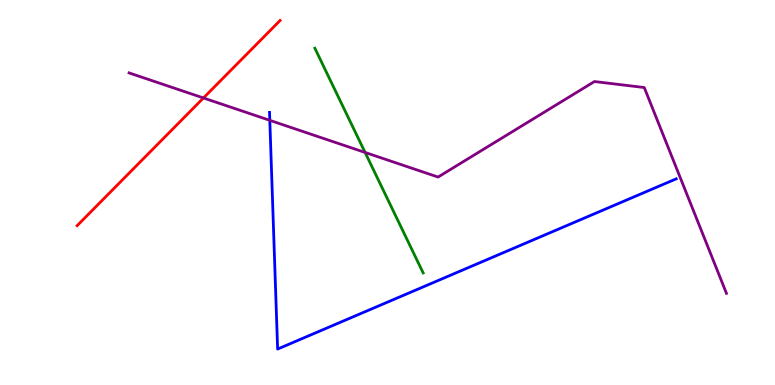[{'lines': ['blue', 'red'], 'intersections': []}, {'lines': ['green', 'red'], 'intersections': []}, {'lines': ['purple', 'red'], 'intersections': [{'x': 2.63, 'y': 7.46}]}, {'lines': ['blue', 'green'], 'intersections': []}, {'lines': ['blue', 'purple'], 'intersections': [{'x': 3.48, 'y': 6.87}]}, {'lines': ['green', 'purple'], 'intersections': [{'x': 4.71, 'y': 6.04}]}]